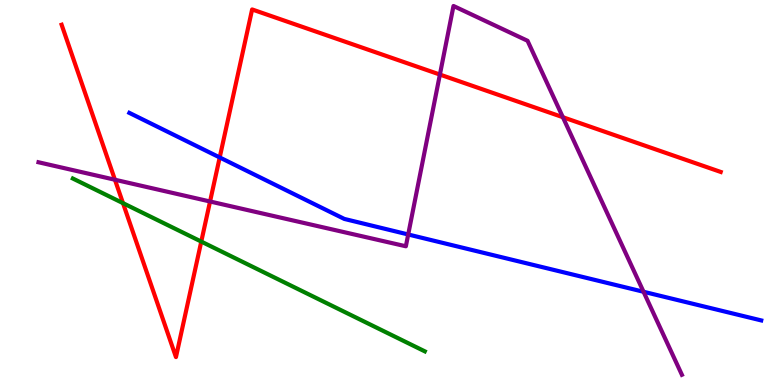[{'lines': ['blue', 'red'], 'intersections': [{'x': 2.83, 'y': 5.91}]}, {'lines': ['green', 'red'], 'intersections': [{'x': 1.59, 'y': 4.72}, {'x': 2.6, 'y': 3.73}]}, {'lines': ['purple', 'red'], 'intersections': [{'x': 1.48, 'y': 5.33}, {'x': 2.71, 'y': 4.77}, {'x': 5.68, 'y': 8.06}, {'x': 7.26, 'y': 6.96}]}, {'lines': ['blue', 'green'], 'intersections': []}, {'lines': ['blue', 'purple'], 'intersections': [{'x': 5.27, 'y': 3.91}, {'x': 8.3, 'y': 2.42}]}, {'lines': ['green', 'purple'], 'intersections': []}]